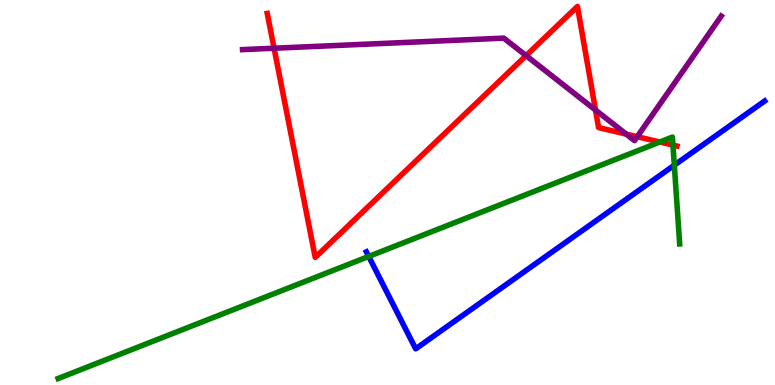[{'lines': ['blue', 'red'], 'intersections': []}, {'lines': ['green', 'red'], 'intersections': [{'x': 8.51, 'y': 6.31}, {'x': 8.68, 'y': 6.23}]}, {'lines': ['purple', 'red'], 'intersections': [{'x': 3.54, 'y': 8.75}, {'x': 6.79, 'y': 8.56}, {'x': 7.68, 'y': 7.14}, {'x': 8.08, 'y': 6.52}, {'x': 8.22, 'y': 6.45}]}, {'lines': ['blue', 'green'], 'intersections': [{'x': 4.76, 'y': 3.34}, {'x': 8.7, 'y': 5.71}]}, {'lines': ['blue', 'purple'], 'intersections': []}, {'lines': ['green', 'purple'], 'intersections': []}]